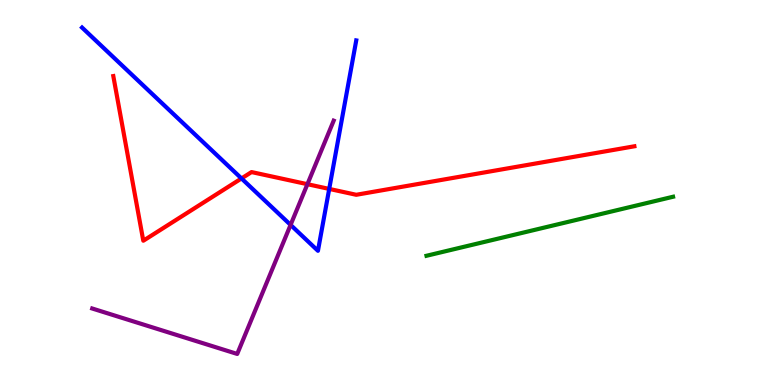[{'lines': ['blue', 'red'], 'intersections': [{'x': 3.12, 'y': 5.37}, {'x': 4.25, 'y': 5.09}]}, {'lines': ['green', 'red'], 'intersections': []}, {'lines': ['purple', 'red'], 'intersections': [{'x': 3.97, 'y': 5.22}]}, {'lines': ['blue', 'green'], 'intersections': []}, {'lines': ['blue', 'purple'], 'intersections': [{'x': 3.75, 'y': 4.16}]}, {'lines': ['green', 'purple'], 'intersections': []}]